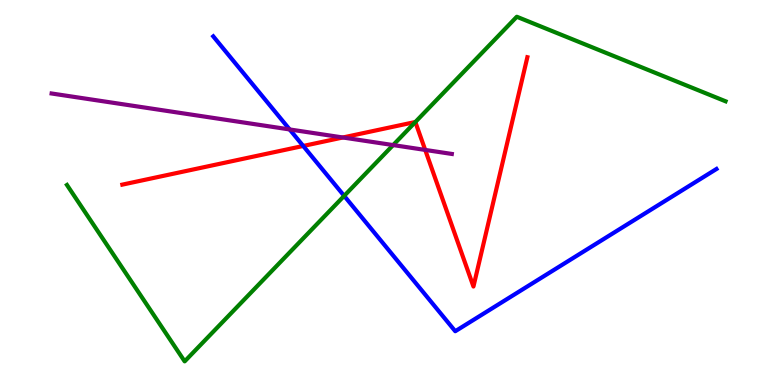[{'lines': ['blue', 'red'], 'intersections': [{'x': 3.91, 'y': 6.21}]}, {'lines': ['green', 'red'], 'intersections': [{'x': 5.36, 'y': 6.83}]}, {'lines': ['purple', 'red'], 'intersections': [{'x': 4.42, 'y': 6.43}, {'x': 5.49, 'y': 6.11}]}, {'lines': ['blue', 'green'], 'intersections': [{'x': 4.44, 'y': 4.91}]}, {'lines': ['blue', 'purple'], 'intersections': [{'x': 3.74, 'y': 6.64}]}, {'lines': ['green', 'purple'], 'intersections': [{'x': 5.07, 'y': 6.23}]}]